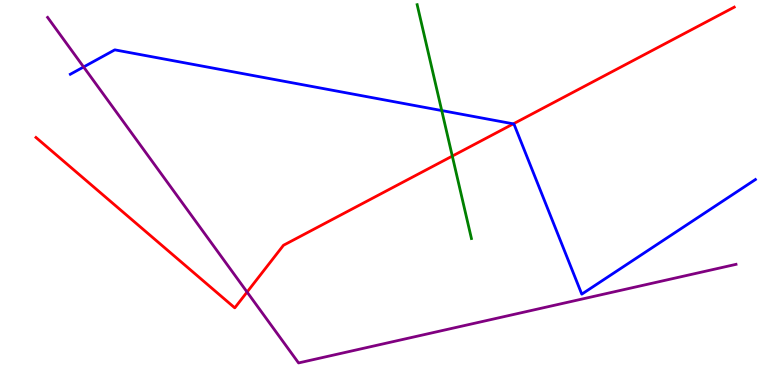[{'lines': ['blue', 'red'], 'intersections': [{'x': 6.62, 'y': 6.78}]}, {'lines': ['green', 'red'], 'intersections': [{'x': 5.84, 'y': 5.95}]}, {'lines': ['purple', 'red'], 'intersections': [{'x': 3.19, 'y': 2.41}]}, {'lines': ['blue', 'green'], 'intersections': [{'x': 5.7, 'y': 7.13}]}, {'lines': ['blue', 'purple'], 'intersections': [{'x': 1.08, 'y': 8.26}]}, {'lines': ['green', 'purple'], 'intersections': []}]